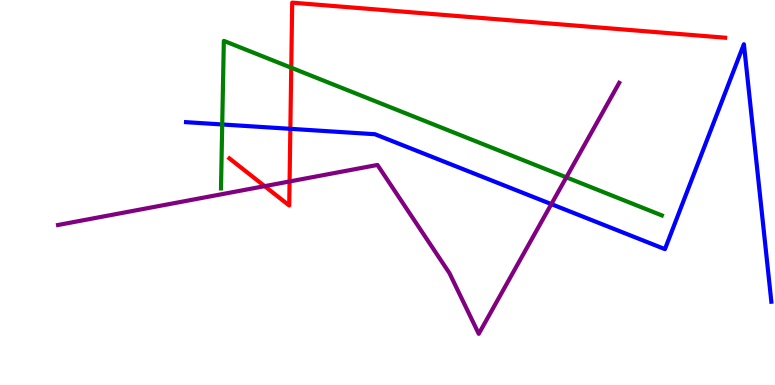[{'lines': ['blue', 'red'], 'intersections': [{'x': 3.75, 'y': 6.65}]}, {'lines': ['green', 'red'], 'intersections': [{'x': 3.76, 'y': 8.24}]}, {'lines': ['purple', 'red'], 'intersections': [{'x': 3.41, 'y': 5.16}, {'x': 3.74, 'y': 5.29}]}, {'lines': ['blue', 'green'], 'intersections': [{'x': 2.87, 'y': 6.77}]}, {'lines': ['blue', 'purple'], 'intersections': [{'x': 7.11, 'y': 4.7}]}, {'lines': ['green', 'purple'], 'intersections': [{'x': 7.31, 'y': 5.39}]}]